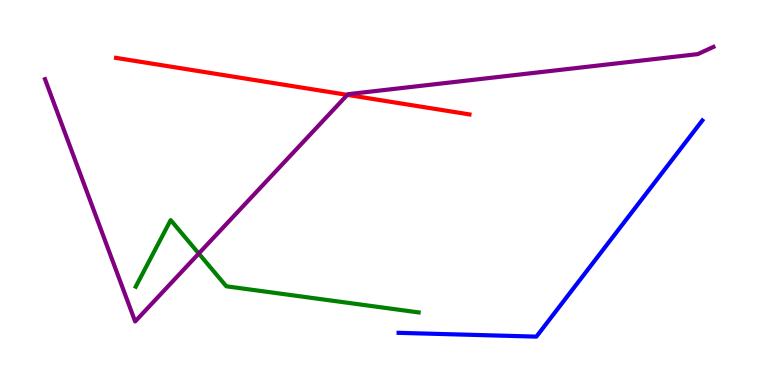[{'lines': ['blue', 'red'], 'intersections': []}, {'lines': ['green', 'red'], 'intersections': []}, {'lines': ['purple', 'red'], 'intersections': [{'x': 4.48, 'y': 7.54}]}, {'lines': ['blue', 'green'], 'intersections': []}, {'lines': ['blue', 'purple'], 'intersections': []}, {'lines': ['green', 'purple'], 'intersections': [{'x': 2.56, 'y': 3.42}]}]